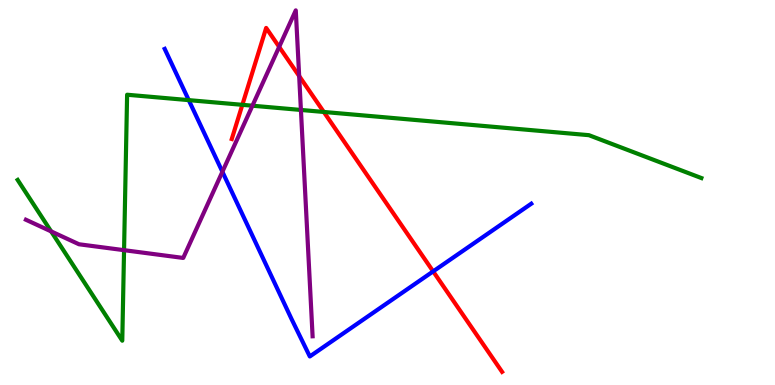[{'lines': ['blue', 'red'], 'intersections': [{'x': 5.59, 'y': 2.95}]}, {'lines': ['green', 'red'], 'intersections': [{'x': 3.13, 'y': 7.28}, {'x': 4.18, 'y': 7.09}]}, {'lines': ['purple', 'red'], 'intersections': [{'x': 3.6, 'y': 8.78}, {'x': 3.86, 'y': 8.02}]}, {'lines': ['blue', 'green'], 'intersections': [{'x': 2.44, 'y': 7.4}]}, {'lines': ['blue', 'purple'], 'intersections': [{'x': 2.87, 'y': 5.54}]}, {'lines': ['green', 'purple'], 'intersections': [{'x': 0.66, 'y': 3.99}, {'x': 1.6, 'y': 3.5}, {'x': 3.26, 'y': 7.25}, {'x': 3.88, 'y': 7.14}]}]